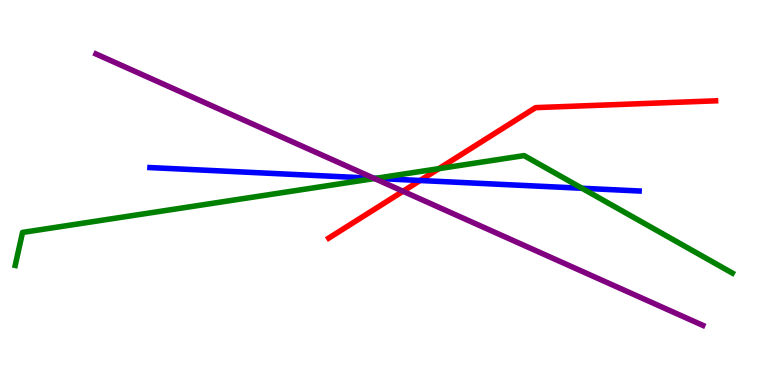[{'lines': ['blue', 'red'], 'intersections': [{'x': 5.42, 'y': 5.31}]}, {'lines': ['green', 'red'], 'intersections': [{'x': 5.66, 'y': 5.62}]}, {'lines': ['purple', 'red'], 'intersections': [{'x': 5.2, 'y': 5.03}]}, {'lines': ['blue', 'green'], 'intersections': [{'x': 4.84, 'y': 5.37}, {'x': 7.51, 'y': 5.11}]}, {'lines': ['blue', 'purple'], 'intersections': [{'x': 4.83, 'y': 5.37}]}, {'lines': ['green', 'purple'], 'intersections': [{'x': 4.83, 'y': 5.36}]}]